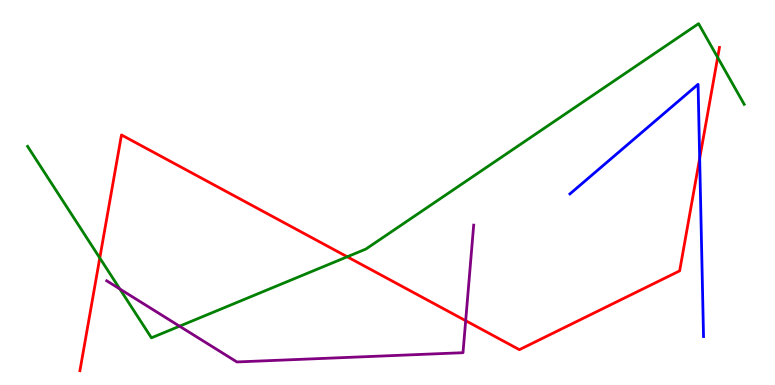[{'lines': ['blue', 'red'], 'intersections': [{'x': 9.03, 'y': 5.88}]}, {'lines': ['green', 'red'], 'intersections': [{'x': 1.29, 'y': 3.3}, {'x': 4.48, 'y': 3.33}, {'x': 9.26, 'y': 8.51}]}, {'lines': ['purple', 'red'], 'intersections': [{'x': 6.01, 'y': 1.67}]}, {'lines': ['blue', 'green'], 'intersections': []}, {'lines': ['blue', 'purple'], 'intersections': []}, {'lines': ['green', 'purple'], 'intersections': [{'x': 1.55, 'y': 2.49}, {'x': 2.32, 'y': 1.53}]}]